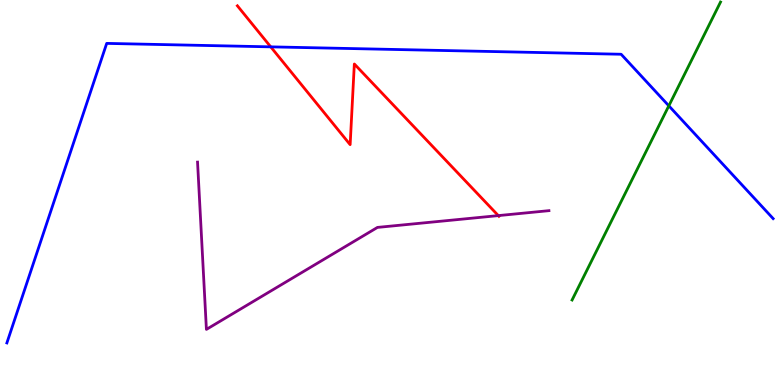[{'lines': ['blue', 'red'], 'intersections': [{'x': 3.49, 'y': 8.78}]}, {'lines': ['green', 'red'], 'intersections': []}, {'lines': ['purple', 'red'], 'intersections': [{'x': 6.43, 'y': 4.4}]}, {'lines': ['blue', 'green'], 'intersections': [{'x': 8.63, 'y': 7.25}]}, {'lines': ['blue', 'purple'], 'intersections': []}, {'lines': ['green', 'purple'], 'intersections': []}]